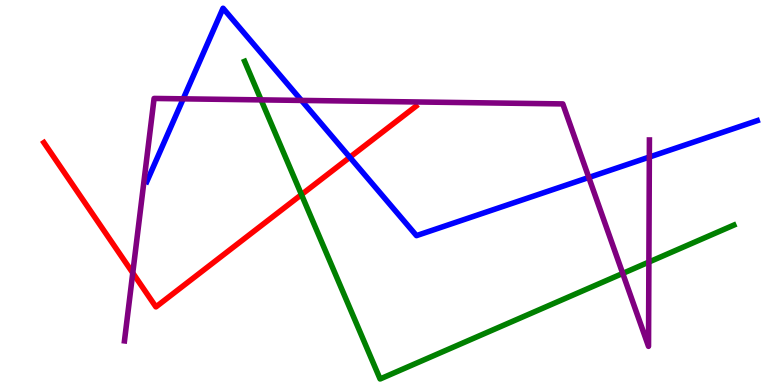[{'lines': ['blue', 'red'], 'intersections': [{'x': 4.51, 'y': 5.92}]}, {'lines': ['green', 'red'], 'intersections': [{'x': 3.89, 'y': 4.95}]}, {'lines': ['purple', 'red'], 'intersections': [{'x': 1.71, 'y': 2.91}]}, {'lines': ['blue', 'green'], 'intersections': []}, {'lines': ['blue', 'purple'], 'intersections': [{'x': 2.36, 'y': 7.43}, {'x': 3.89, 'y': 7.39}, {'x': 7.6, 'y': 5.39}, {'x': 8.38, 'y': 5.92}]}, {'lines': ['green', 'purple'], 'intersections': [{'x': 3.37, 'y': 7.41}, {'x': 8.04, 'y': 2.9}, {'x': 8.37, 'y': 3.19}]}]